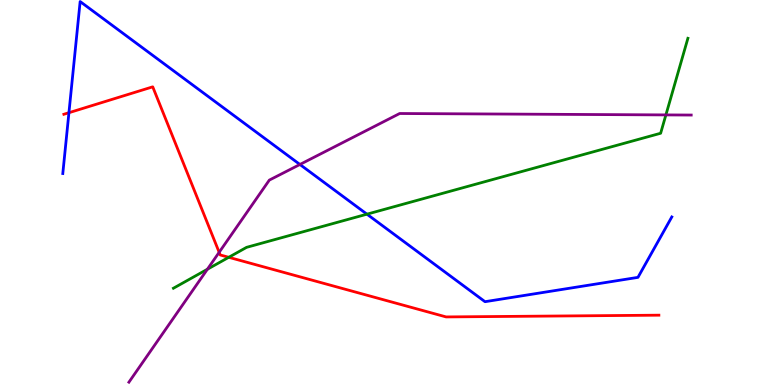[{'lines': ['blue', 'red'], 'intersections': [{'x': 0.889, 'y': 7.07}]}, {'lines': ['green', 'red'], 'intersections': [{'x': 2.95, 'y': 3.32}]}, {'lines': ['purple', 'red'], 'intersections': [{'x': 2.83, 'y': 3.45}]}, {'lines': ['blue', 'green'], 'intersections': [{'x': 4.73, 'y': 4.44}]}, {'lines': ['blue', 'purple'], 'intersections': [{'x': 3.87, 'y': 5.73}]}, {'lines': ['green', 'purple'], 'intersections': [{'x': 2.68, 'y': 3.01}, {'x': 8.59, 'y': 7.02}]}]